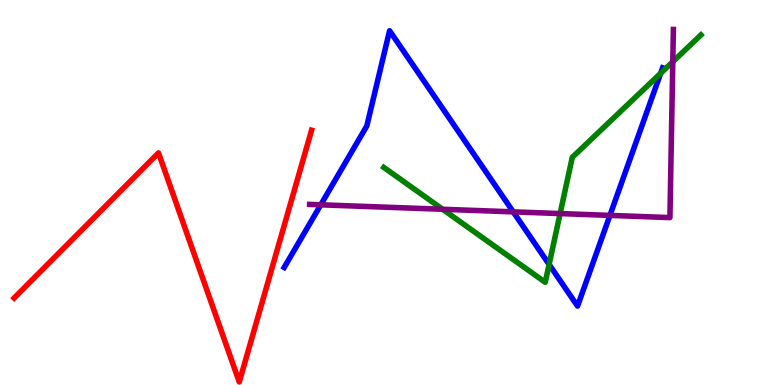[{'lines': ['blue', 'red'], 'intersections': []}, {'lines': ['green', 'red'], 'intersections': []}, {'lines': ['purple', 'red'], 'intersections': []}, {'lines': ['blue', 'green'], 'intersections': [{'x': 7.09, 'y': 3.13}, {'x': 8.52, 'y': 8.1}]}, {'lines': ['blue', 'purple'], 'intersections': [{'x': 4.14, 'y': 4.68}, {'x': 6.62, 'y': 4.5}, {'x': 7.87, 'y': 4.41}]}, {'lines': ['green', 'purple'], 'intersections': [{'x': 5.71, 'y': 4.56}, {'x': 7.23, 'y': 4.45}, {'x': 8.68, 'y': 8.4}]}]